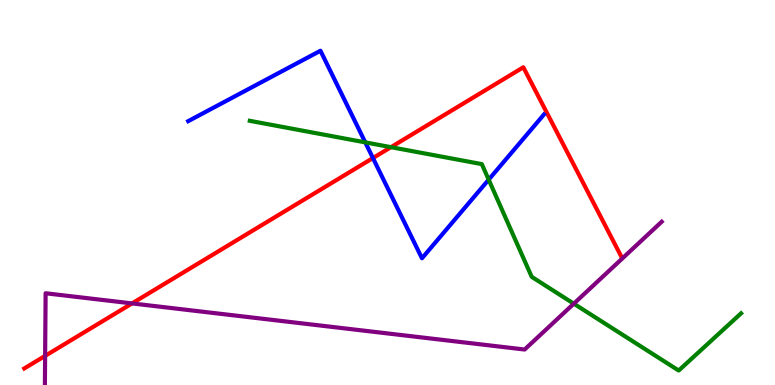[{'lines': ['blue', 'red'], 'intersections': [{'x': 4.81, 'y': 5.89}]}, {'lines': ['green', 'red'], 'intersections': [{'x': 5.04, 'y': 6.18}]}, {'lines': ['purple', 'red'], 'intersections': [{'x': 0.582, 'y': 0.757}, {'x': 1.7, 'y': 2.12}]}, {'lines': ['blue', 'green'], 'intersections': [{'x': 4.71, 'y': 6.3}, {'x': 6.31, 'y': 5.33}]}, {'lines': ['blue', 'purple'], 'intersections': []}, {'lines': ['green', 'purple'], 'intersections': [{'x': 7.4, 'y': 2.11}]}]